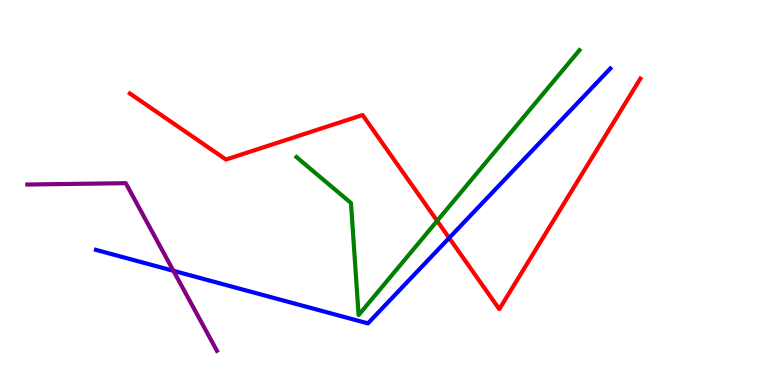[{'lines': ['blue', 'red'], 'intersections': [{'x': 5.8, 'y': 3.82}]}, {'lines': ['green', 'red'], 'intersections': [{'x': 5.64, 'y': 4.26}]}, {'lines': ['purple', 'red'], 'intersections': []}, {'lines': ['blue', 'green'], 'intersections': []}, {'lines': ['blue', 'purple'], 'intersections': [{'x': 2.24, 'y': 2.97}]}, {'lines': ['green', 'purple'], 'intersections': []}]